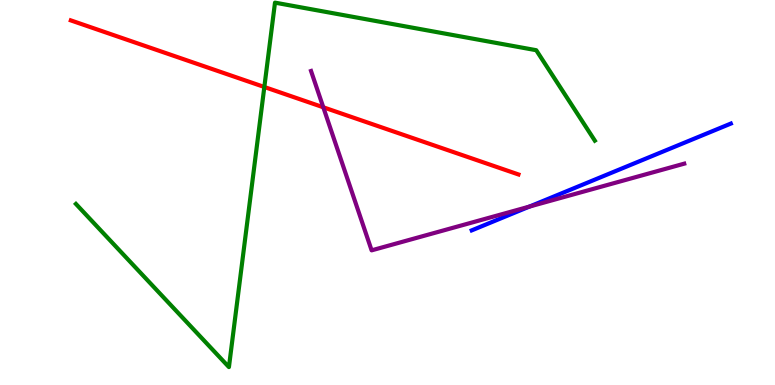[{'lines': ['blue', 'red'], 'intersections': []}, {'lines': ['green', 'red'], 'intersections': [{'x': 3.41, 'y': 7.74}]}, {'lines': ['purple', 'red'], 'intersections': [{'x': 4.17, 'y': 7.21}]}, {'lines': ['blue', 'green'], 'intersections': []}, {'lines': ['blue', 'purple'], 'intersections': [{'x': 6.83, 'y': 4.63}]}, {'lines': ['green', 'purple'], 'intersections': []}]